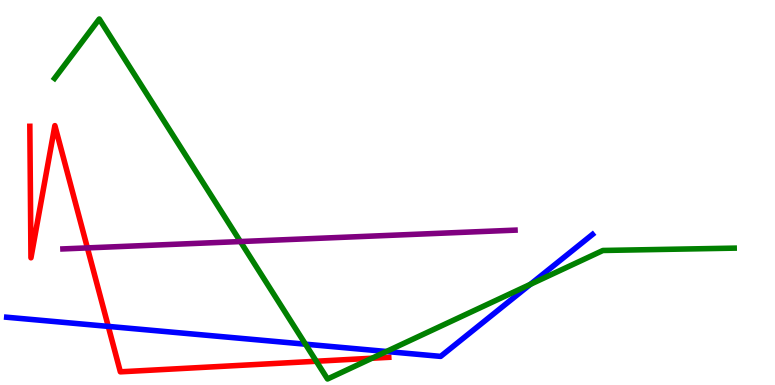[{'lines': ['blue', 'red'], 'intersections': [{'x': 1.4, 'y': 1.52}]}, {'lines': ['green', 'red'], 'intersections': [{'x': 4.08, 'y': 0.617}, {'x': 4.8, 'y': 0.695}]}, {'lines': ['purple', 'red'], 'intersections': [{'x': 1.13, 'y': 3.56}]}, {'lines': ['blue', 'green'], 'intersections': [{'x': 3.94, 'y': 1.06}, {'x': 4.99, 'y': 0.87}, {'x': 6.84, 'y': 2.61}]}, {'lines': ['blue', 'purple'], 'intersections': []}, {'lines': ['green', 'purple'], 'intersections': [{'x': 3.1, 'y': 3.73}]}]